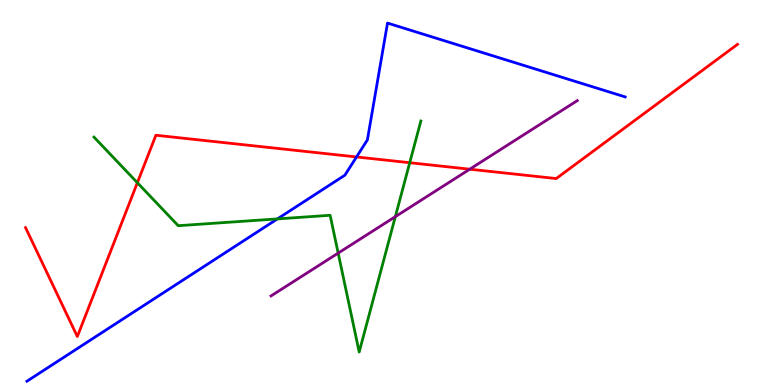[{'lines': ['blue', 'red'], 'intersections': [{'x': 4.6, 'y': 5.92}]}, {'lines': ['green', 'red'], 'intersections': [{'x': 1.77, 'y': 5.25}, {'x': 5.29, 'y': 5.77}]}, {'lines': ['purple', 'red'], 'intersections': [{'x': 6.06, 'y': 5.61}]}, {'lines': ['blue', 'green'], 'intersections': [{'x': 3.58, 'y': 4.31}]}, {'lines': ['blue', 'purple'], 'intersections': []}, {'lines': ['green', 'purple'], 'intersections': [{'x': 4.36, 'y': 3.43}, {'x': 5.1, 'y': 4.37}]}]